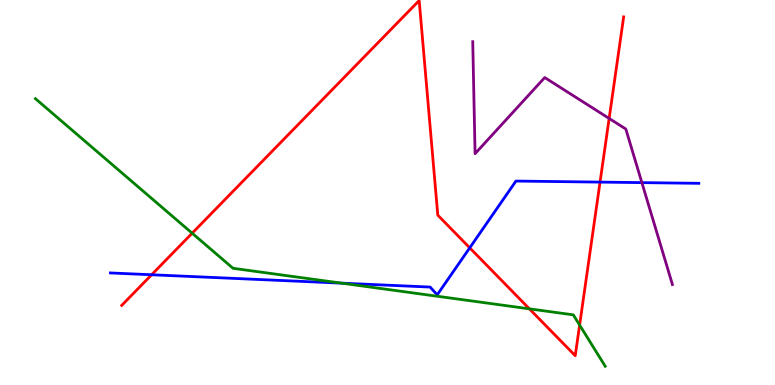[{'lines': ['blue', 'red'], 'intersections': [{'x': 1.96, 'y': 2.86}, {'x': 6.06, 'y': 3.56}, {'x': 7.74, 'y': 5.27}]}, {'lines': ['green', 'red'], 'intersections': [{'x': 2.48, 'y': 3.94}, {'x': 6.83, 'y': 1.98}, {'x': 7.48, 'y': 1.56}]}, {'lines': ['purple', 'red'], 'intersections': [{'x': 7.86, 'y': 6.92}]}, {'lines': ['blue', 'green'], 'intersections': [{'x': 4.41, 'y': 2.65}]}, {'lines': ['blue', 'purple'], 'intersections': [{'x': 8.28, 'y': 5.26}]}, {'lines': ['green', 'purple'], 'intersections': []}]